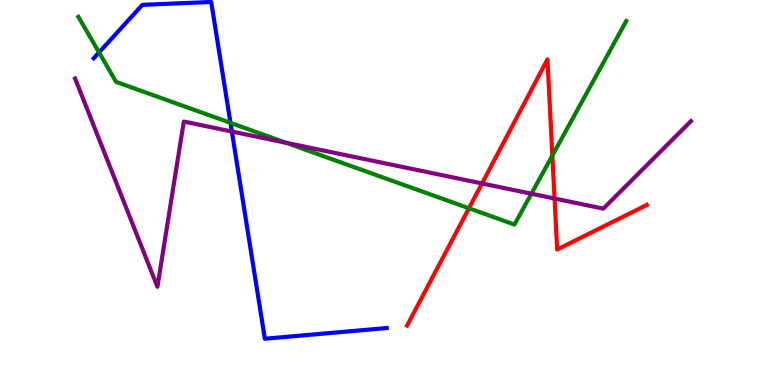[{'lines': ['blue', 'red'], 'intersections': []}, {'lines': ['green', 'red'], 'intersections': [{'x': 6.05, 'y': 4.59}, {'x': 7.13, 'y': 5.96}]}, {'lines': ['purple', 'red'], 'intersections': [{'x': 6.22, 'y': 5.23}, {'x': 7.16, 'y': 4.84}]}, {'lines': ['blue', 'green'], 'intersections': [{'x': 1.28, 'y': 8.64}, {'x': 2.97, 'y': 6.81}]}, {'lines': ['blue', 'purple'], 'intersections': [{'x': 2.99, 'y': 6.58}]}, {'lines': ['green', 'purple'], 'intersections': [{'x': 3.69, 'y': 6.29}, {'x': 6.86, 'y': 4.97}]}]